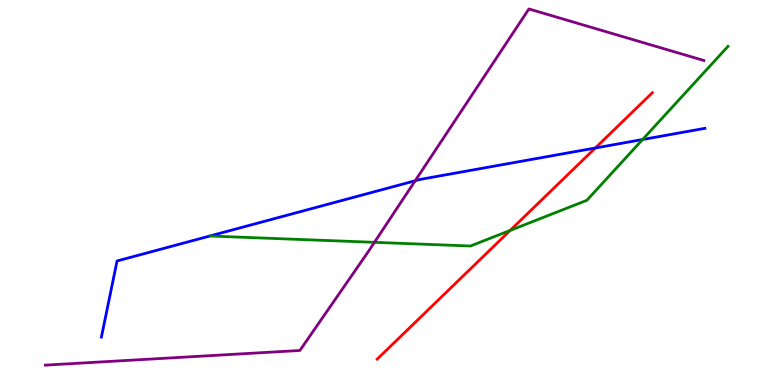[{'lines': ['blue', 'red'], 'intersections': [{'x': 7.68, 'y': 6.16}]}, {'lines': ['green', 'red'], 'intersections': [{'x': 6.58, 'y': 4.02}]}, {'lines': ['purple', 'red'], 'intersections': []}, {'lines': ['blue', 'green'], 'intersections': [{'x': 8.29, 'y': 6.38}]}, {'lines': ['blue', 'purple'], 'intersections': [{'x': 5.36, 'y': 5.3}]}, {'lines': ['green', 'purple'], 'intersections': [{'x': 4.83, 'y': 3.71}]}]